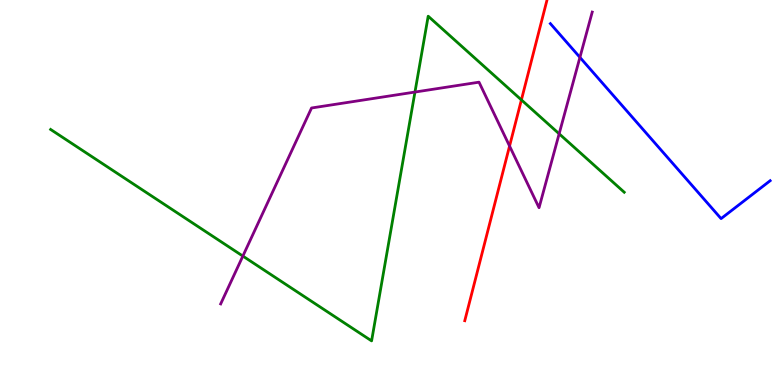[{'lines': ['blue', 'red'], 'intersections': []}, {'lines': ['green', 'red'], 'intersections': [{'x': 6.73, 'y': 7.41}]}, {'lines': ['purple', 'red'], 'intersections': [{'x': 6.57, 'y': 6.21}]}, {'lines': ['blue', 'green'], 'intersections': []}, {'lines': ['blue', 'purple'], 'intersections': [{'x': 7.48, 'y': 8.51}]}, {'lines': ['green', 'purple'], 'intersections': [{'x': 3.13, 'y': 3.35}, {'x': 5.35, 'y': 7.61}, {'x': 7.21, 'y': 6.52}]}]